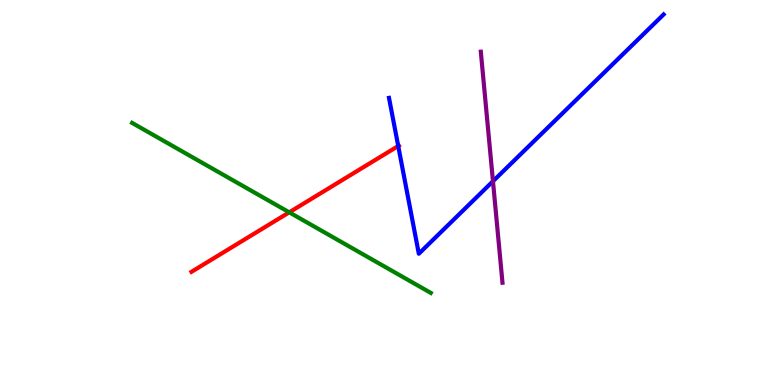[{'lines': ['blue', 'red'], 'intersections': [{'x': 5.14, 'y': 6.21}]}, {'lines': ['green', 'red'], 'intersections': [{'x': 3.73, 'y': 4.48}]}, {'lines': ['purple', 'red'], 'intersections': []}, {'lines': ['blue', 'green'], 'intersections': []}, {'lines': ['blue', 'purple'], 'intersections': [{'x': 6.36, 'y': 5.29}]}, {'lines': ['green', 'purple'], 'intersections': []}]